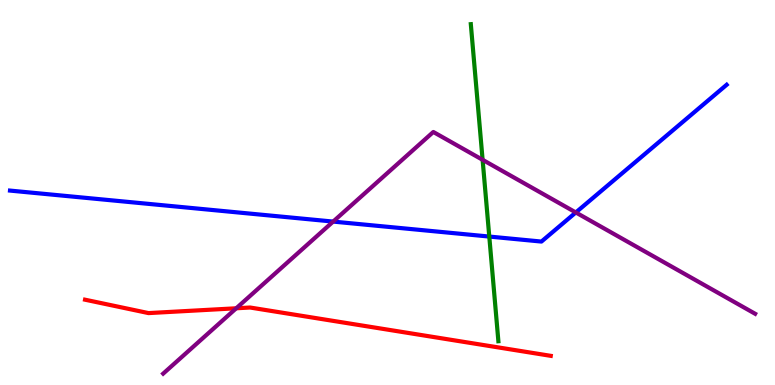[{'lines': ['blue', 'red'], 'intersections': []}, {'lines': ['green', 'red'], 'intersections': []}, {'lines': ['purple', 'red'], 'intersections': [{'x': 3.05, 'y': 1.99}]}, {'lines': ['blue', 'green'], 'intersections': [{'x': 6.31, 'y': 3.86}]}, {'lines': ['blue', 'purple'], 'intersections': [{'x': 4.3, 'y': 4.24}, {'x': 7.43, 'y': 4.48}]}, {'lines': ['green', 'purple'], 'intersections': [{'x': 6.23, 'y': 5.85}]}]